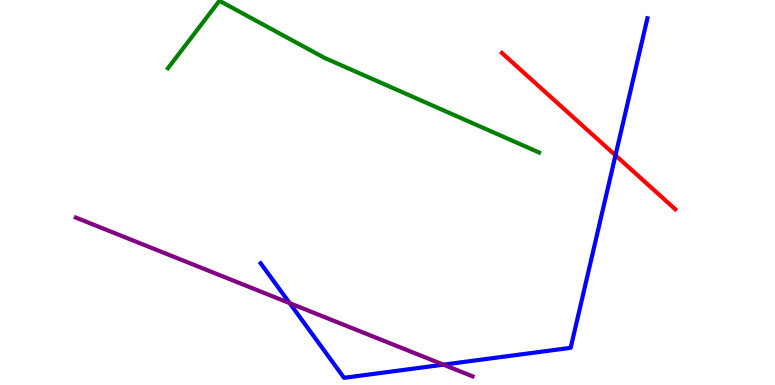[{'lines': ['blue', 'red'], 'intersections': [{'x': 7.94, 'y': 5.97}]}, {'lines': ['green', 'red'], 'intersections': []}, {'lines': ['purple', 'red'], 'intersections': []}, {'lines': ['blue', 'green'], 'intersections': []}, {'lines': ['blue', 'purple'], 'intersections': [{'x': 3.74, 'y': 2.13}, {'x': 5.72, 'y': 0.528}]}, {'lines': ['green', 'purple'], 'intersections': []}]